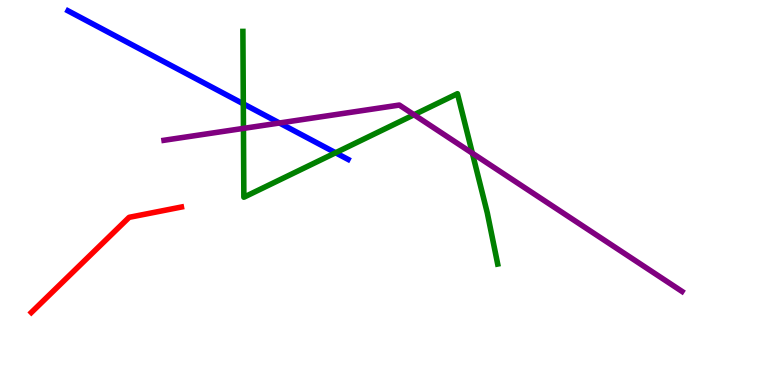[{'lines': ['blue', 'red'], 'intersections': []}, {'lines': ['green', 'red'], 'intersections': []}, {'lines': ['purple', 'red'], 'intersections': []}, {'lines': ['blue', 'green'], 'intersections': [{'x': 3.14, 'y': 7.3}, {'x': 4.33, 'y': 6.03}]}, {'lines': ['blue', 'purple'], 'intersections': [{'x': 3.61, 'y': 6.81}]}, {'lines': ['green', 'purple'], 'intersections': [{'x': 3.14, 'y': 6.67}, {'x': 5.34, 'y': 7.02}, {'x': 6.09, 'y': 6.02}]}]